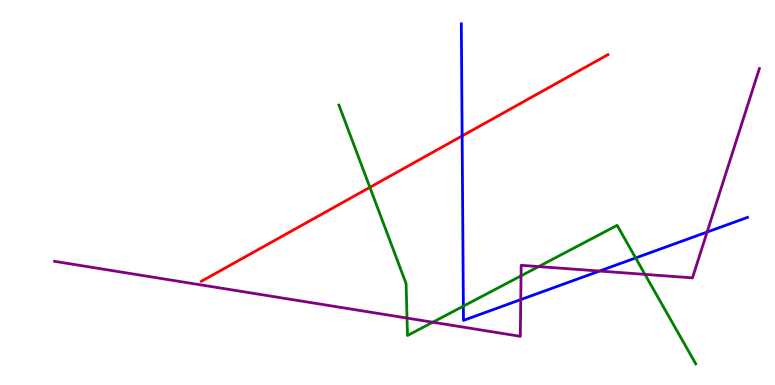[{'lines': ['blue', 'red'], 'intersections': [{'x': 5.96, 'y': 6.47}]}, {'lines': ['green', 'red'], 'intersections': [{'x': 4.77, 'y': 5.13}]}, {'lines': ['purple', 'red'], 'intersections': []}, {'lines': ['blue', 'green'], 'intersections': [{'x': 5.98, 'y': 2.05}, {'x': 8.2, 'y': 3.3}]}, {'lines': ['blue', 'purple'], 'intersections': [{'x': 6.72, 'y': 2.22}, {'x': 7.74, 'y': 2.96}, {'x': 9.12, 'y': 3.97}]}, {'lines': ['green', 'purple'], 'intersections': [{'x': 5.25, 'y': 1.74}, {'x': 5.58, 'y': 1.63}, {'x': 6.72, 'y': 2.84}, {'x': 6.95, 'y': 3.08}, {'x': 8.32, 'y': 2.87}]}]